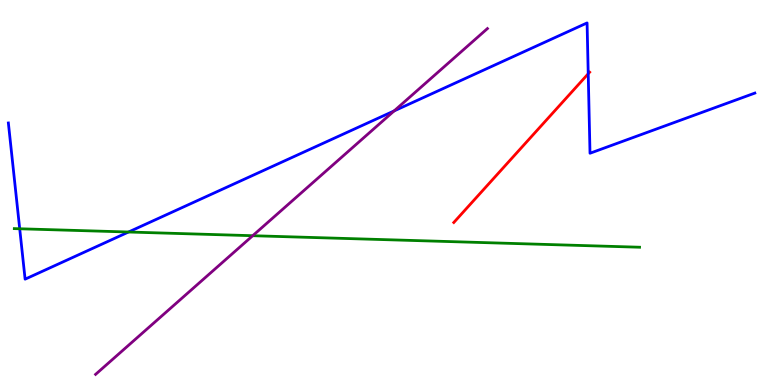[{'lines': ['blue', 'red'], 'intersections': [{'x': 7.59, 'y': 8.08}]}, {'lines': ['green', 'red'], 'intersections': []}, {'lines': ['purple', 'red'], 'intersections': []}, {'lines': ['blue', 'green'], 'intersections': [{'x': 0.254, 'y': 4.06}, {'x': 1.66, 'y': 3.97}]}, {'lines': ['blue', 'purple'], 'intersections': [{'x': 5.09, 'y': 7.12}]}, {'lines': ['green', 'purple'], 'intersections': [{'x': 3.26, 'y': 3.88}]}]